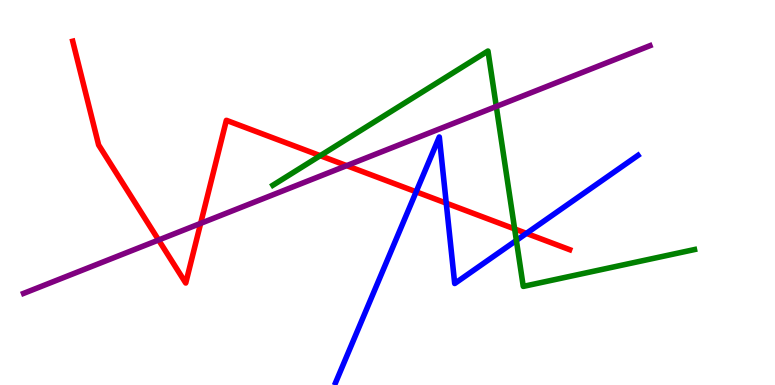[{'lines': ['blue', 'red'], 'intersections': [{'x': 5.37, 'y': 5.02}, {'x': 5.76, 'y': 4.72}, {'x': 6.79, 'y': 3.94}]}, {'lines': ['green', 'red'], 'intersections': [{'x': 4.13, 'y': 5.96}, {'x': 6.64, 'y': 4.05}]}, {'lines': ['purple', 'red'], 'intersections': [{'x': 2.05, 'y': 3.77}, {'x': 2.59, 'y': 4.2}, {'x': 4.47, 'y': 5.7}]}, {'lines': ['blue', 'green'], 'intersections': [{'x': 6.66, 'y': 3.76}]}, {'lines': ['blue', 'purple'], 'intersections': []}, {'lines': ['green', 'purple'], 'intersections': [{'x': 6.4, 'y': 7.23}]}]